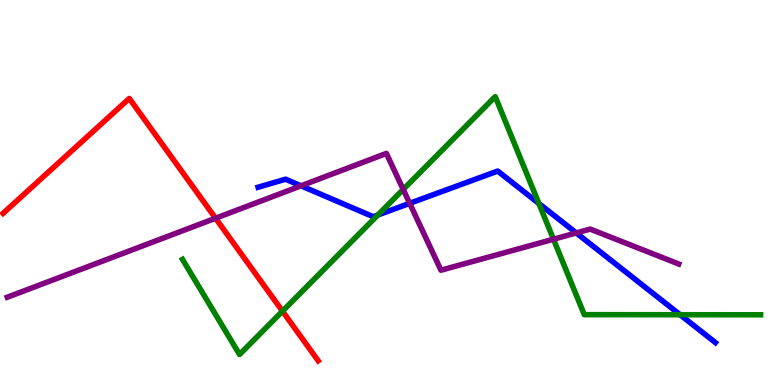[{'lines': ['blue', 'red'], 'intersections': []}, {'lines': ['green', 'red'], 'intersections': [{'x': 3.64, 'y': 1.92}]}, {'lines': ['purple', 'red'], 'intersections': [{'x': 2.78, 'y': 4.33}]}, {'lines': ['blue', 'green'], 'intersections': [{'x': 4.88, 'y': 4.42}, {'x': 6.95, 'y': 4.71}, {'x': 8.78, 'y': 1.83}]}, {'lines': ['blue', 'purple'], 'intersections': [{'x': 3.88, 'y': 5.17}, {'x': 5.29, 'y': 4.72}, {'x': 7.44, 'y': 3.95}]}, {'lines': ['green', 'purple'], 'intersections': [{'x': 5.2, 'y': 5.08}, {'x': 7.14, 'y': 3.79}]}]